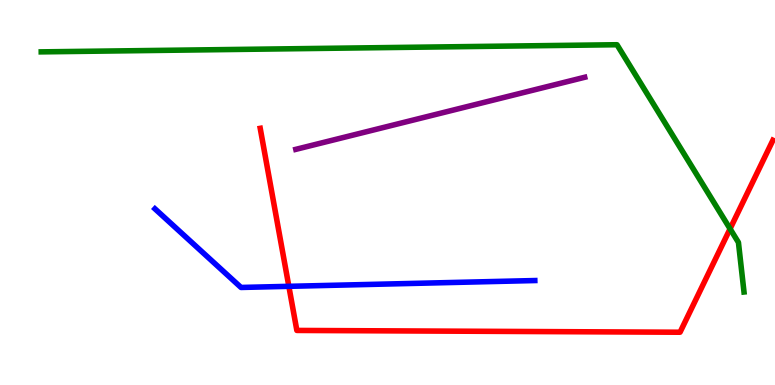[{'lines': ['blue', 'red'], 'intersections': [{'x': 3.73, 'y': 2.56}]}, {'lines': ['green', 'red'], 'intersections': [{'x': 9.42, 'y': 4.06}]}, {'lines': ['purple', 'red'], 'intersections': []}, {'lines': ['blue', 'green'], 'intersections': []}, {'lines': ['blue', 'purple'], 'intersections': []}, {'lines': ['green', 'purple'], 'intersections': []}]